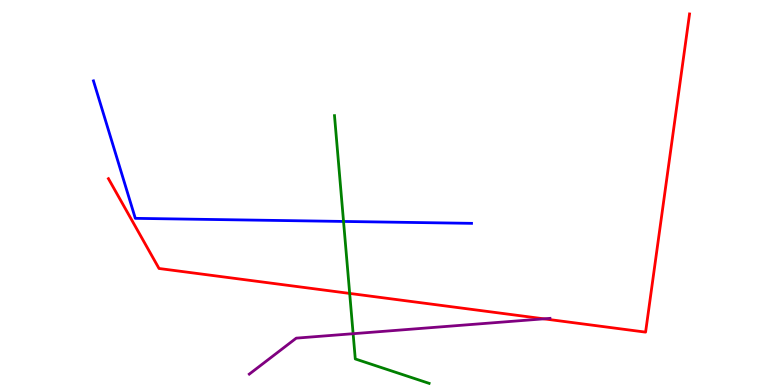[{'lines': ['blue', 'red'], 'intersections': []}, {'lines': ['green', 'red'], 'intersections': [{'x': 4.51, 'y': 2.38}]}, {'lines': ['purple', 'red'], 'intersections': [{'x': 7.02, 'y': 1.72}]}, {'lines': ['blue', 'green'], 'intersections': [{'x': 4.43, 'y': 4.25}]}, {'lines': ['blue', 'purple'], 'intersections': []}, {'lines': ['green', 'purple'], 'intersections': [{'x': 4.56, 'y': 1.33}]}]